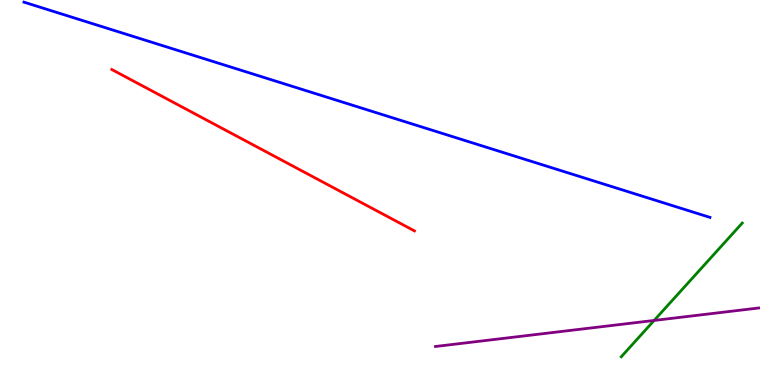[{'lines': ['blue', 'red'], 'intersections': []}, {'lines': ['green', 'red'], 'intersections': []}, {'lines': ['purple', 'red'], 'intersections': []}, {'lines': ['blue', 'green'], 'intersections': []}, {'lines': ['blue', 'purple'], 'intersections': []}, {'lines': ['green', 'purple'], 'intersections': [{'x': 8.44, 'y': 1.68}]}]